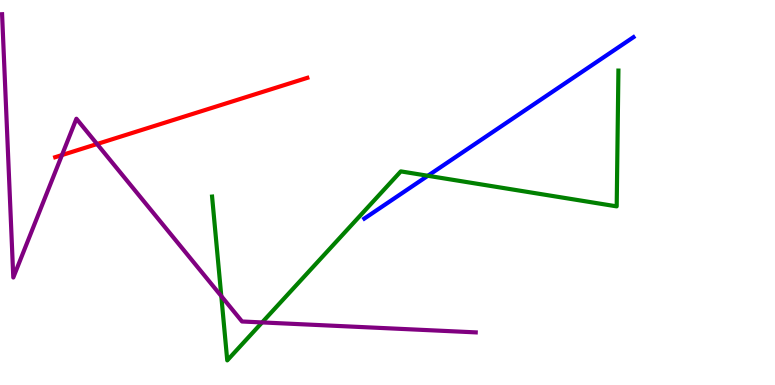[{'lines': ['blue', 'red'], 'intersections': []}, {'lines': ['green', 'red'], 'intersections': []}, {'lines': ['purple', 'red'], 'intersections': [{'x': 0.8, 'y': 5.97}, {'x': 1.25, 'y': 6.26}]}, {'lines': ['blue', 'green'], 'intersections': [{'x': 5.52, 'y': 5.43}]}, {'lines': ['blue', 'purple'], 'intersections': []}, {'lines': ['green', 'purple'], 'intersections': [{'x': 2.86, 'y': 2.31}, {'x': 3.38, 'y': 1.63}]}]